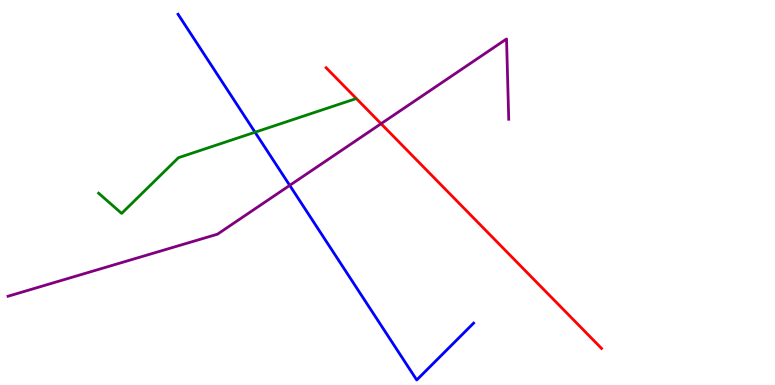[{'lines': ['blue', 'red'], 'intersections': []}, {'lines': ['green', 'red'], 'intersections': []}, {'lines': ['purple', 'red'], 'intersections': [{'x': 4.92, 'y': 6.79}]}, {'lines': ['blue', 'green'], 'intersections': [{'x': 3.29, 'y': 6.57}]}, {'lines': ['blue', 'purple'], 'intersections': [{'x': 3.74, 'y': 5.18}]}, {'lines': ['green', 'purple'], 'intersections': []}]